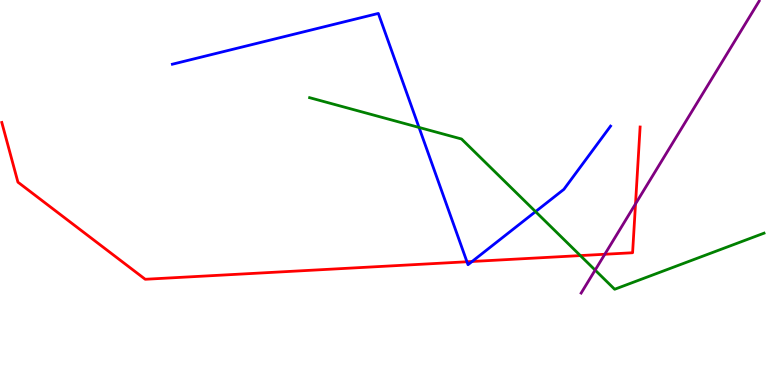[{'lines': ['blue', 'red'], 'intersections': [{'x': 6.03, 'y': 3.2}, {'x': 6.09, 'y': 3.21}]}, {'lines': ['green', 'red'], 'intersections': [{'x': 7.49, 'y': 3.36}]}, {'lines': ['purple', 'red'], 'intersections': [{'x': 7.8, 'y': 3.4}, {'x': 8.2, 'y': 4.7}]}, {'lines': ['blue', 'green'], 'intersections': [{'x': 5.41, 'y': 6.69}, {'x': 6.91, 'y': 4.5}]}, {'lines': ['blue', 'purple'], 'intersections': []}, {'lines': ['green', 'purple'], 'intersections': [{'x': 7.68, 'y': 2.98}]}]